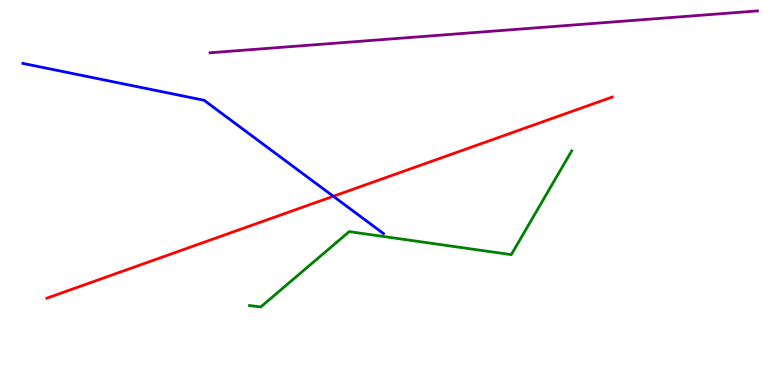[{'lines': ['blue', 'red'], 'intersections': [{'x': 4.3, 'y': 4.9}]}, {'lines': ['green', 'red'], 'intersections': []}, {'lines': ['purple', 'red'], 'intersections': []}, {'lines': ['blue', 'green'], 'intersections': []}, {'lines': ['blue', 'purple'], 'intersections': []}, {'lines': ['green', 'purple'], 'intersections': []}]